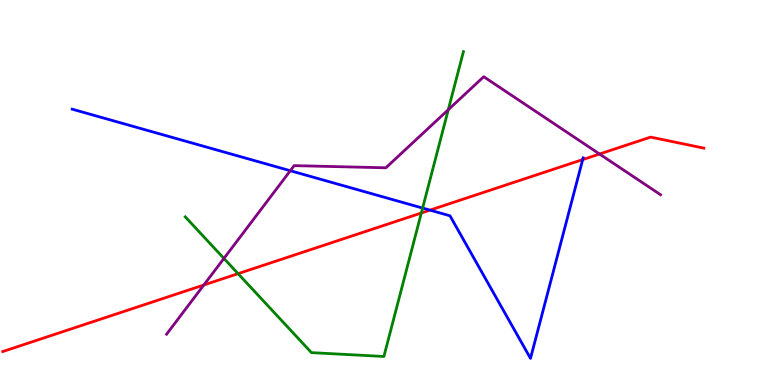[{'lines': ['blue', 'red'], 'intersections': [{'x': 5.55, 'y': 4.54}, {'x': 7.52, 'y': 5.85}]}, {'lines': ['green', 'red'], 'intersections': [{'x': 3.07, 'y': 2.89}, {'x': 5.44, 'y': 4.47}]}, {'lines': ['purple', 'red'], 'intersections': [{'x': 2.63, 'y': 2.6}, {'x': 7.74, 'y': 6.0}]}, {'lines': ['blue', 'green'], 'intersections': [{'x': 5.45, 'y': 4.6}]}, {'lines': ['blue', 'purple'], 'intersections': [{'x': 3.75, 'y': 5.57}]}, {'lines': ['green', 'purple'], 'intersections': [{'x': 2.89, 'y': 3.29}, {'x': 5.78, 'y': 7.15}]}]